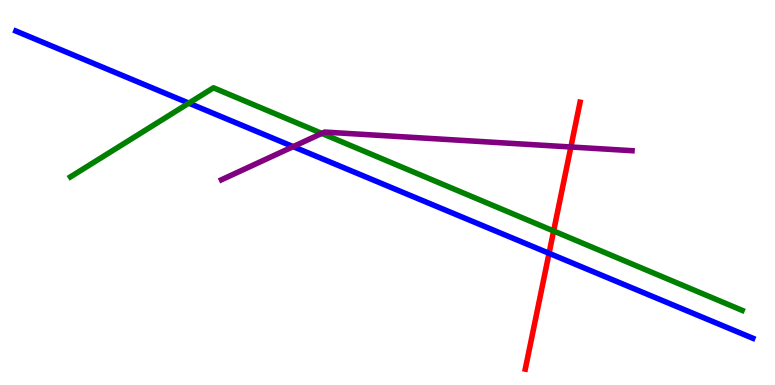[{'lines': ['blue', 'red'], 'intersections': [{'x': 7.08, 'y': 3.42}]}, {'lines': ['green', 'red'], 'intersections': [{'x': 7.14, 'y': 4.0}]}, {'lines': ['purple', 'red'], 'intersections': [{'x': 7.37, 'y': 6.18}]}, {'lines': ['blue', 'green'], 'intersections': [{'x': 2.44, 'y': 7.32}]}, {'lines': ['blue', 'purple'], 'intersections': [{'x': 3.78, 'y': 6.19}]}, {'lines': ['green', 'purple'], 'intersections': [{'x': 4.15, 'y': 6.54}]}]